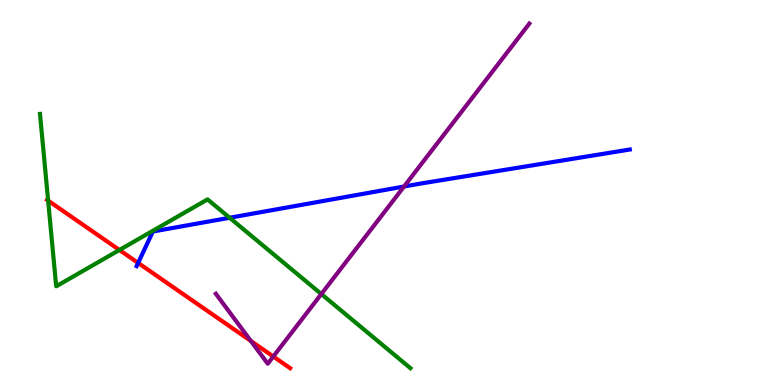[{'lines': ['blue', 'red'], 'intersections': [{'x': 1.78, 'y': 3.17}]}, {'lines': ['green', 'red'], 'intersections': [{'x': 0.621, 'y': 4.79}, {'x': 1.54, 'y': 3.51}]}, {'lines': ['purple', 'red'], 'intersections': [{'x': 3.24, 'y': 1.14}, {'x': 3.53, 'y': 0.74}]}, {'lines': ['blue', 'green'], 'intersections': [{'x': 2.96, 'y': 4.34}]}, {'lines': ['blue', 'purple'], 'intersections': [{'x': 5.21, 'y': 5.16}]}, {'lines': ['green', 'purple'], 'intersections': [{'x': 4.15, 'y': 2.36}]}]